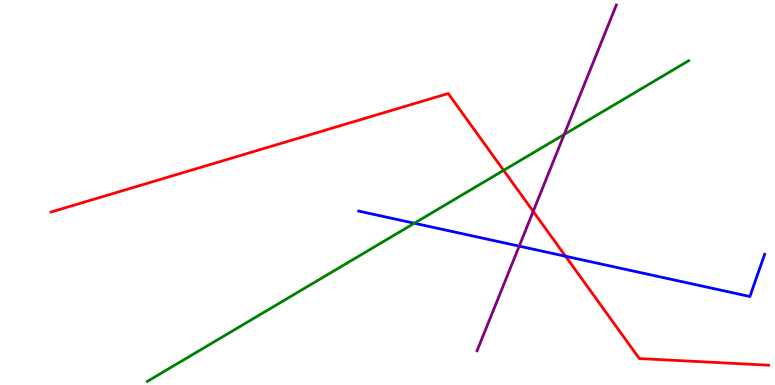[{'lines': ['blue', 'red'], 'intersections': [{'x': 7.3, 'y': 3.34}]}, {'lines': ['green', 'red'], 'intersections': [{'x': 6.5, 'y': 5.58}]}, {'lines': ['purple', 'red'], 'intersections': [{'x': 6.88, 'y': 4.51}]}, {'lines': ['blue', 'green'], 'intersections': [{'x': 5.35, 'y': 4.2}]}, {'lines': ['blue', 'purple'], 'intersections': [{'x': 6.7, 'y': 3.61}]}, {'lines': ['green', 'purple'], 'intersections': [{'x': 7.28, 'y': 6.51}]}]